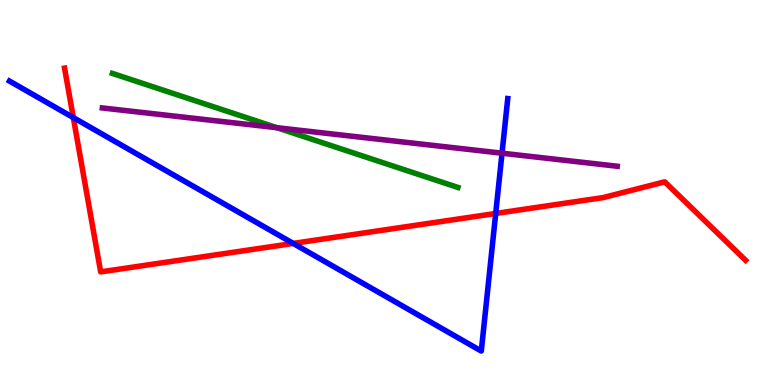[{'lines': ['blue', 'red'], 'intersections': [{'x': 0.946, 'y': 6.95}, {'x': 3.78, 'y': 3.68}, {'x': 6.4, 'y': 4.46}]}, {'lines': ['green', 'red'], 'intersections': []}, {'lines': ['purple', 'red'], 'intersections': []}, {'lines': ['blue', 'green'], 'intersections': []}, {'lines': ['blue', 'purple'], 'intersections': [{'x': 6.48, 'y': 6.02}]}, {'lines': ['green', 'purple'], 'intersections': [{'x': 3.57, 'y': 6.68}]}]